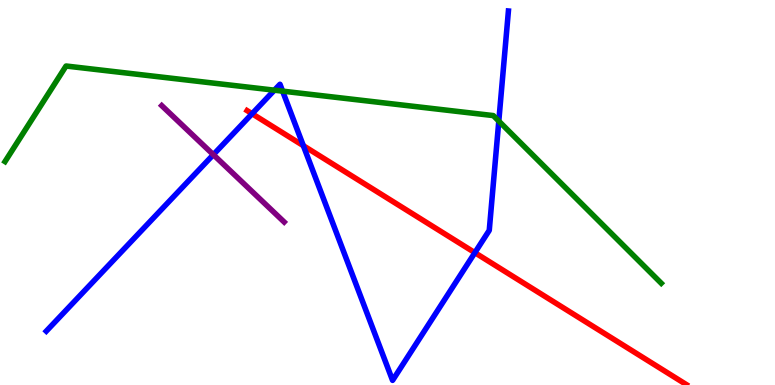[{'lines': ['blue', 'red'], 'intersections': [{'x': 3.25, 'y': 7.05}, {'x': 3.91, 'y': 6.22}, {'x': 6.13, 'y': 3.44}]}, {'lines': ['green', 'red'], 'intersections': []}, {'lines': ['purple', 'red'], 'intersections': []}, {'lines': ['blue', 'green'], 'intersections': [{'x': 3.54, 'y': 7.66}, {'x': 3.65, 'y': 7.63}, {'x': 6.44, 'y': 6.85}]}, {'lines': ['blue', 'purple'], 'intersections': [{'x': 2.75, 'y': 5.98}]}, {'lines': ['green', 'purple'], 'intersections': []}]